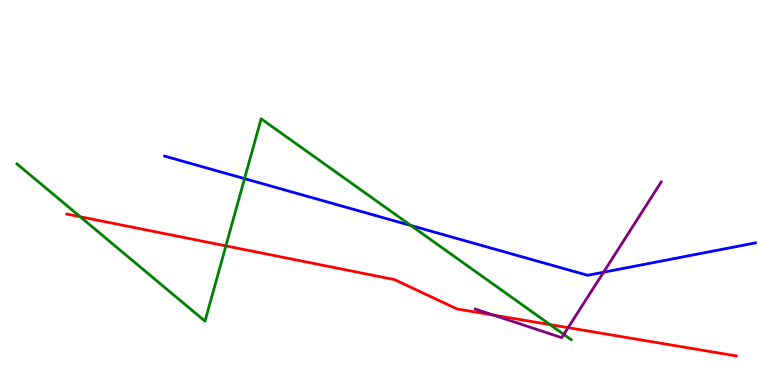[{'lines': ['blue', 'red'], 'intersections': []}, {'lines': ['green', 'red'], 'intersections': [{'x': 1.03, 'y': 4.37}, {'x': 2.91, 'y': 3.61}, {'x': 7.1, 'y': 1.57}]}, {'lines': ['purple', 'red'], 'intersections': [{'x': 6.37, 'y': 1.82}, {'x': 7.33, 'y': 1.49}]}, {'lines': ['blue', 'green'], 'intersections': [{'x': 3.16, 'y': 5.36}, {'x': 5.3, 'y': 4.14}]}, {'lines': ['blue', 'purple'], 'intersections': [{'x': 7.79, 'y': 2.93}]}, {'lines': ['green', 'purple'], 'intersections': [{'x': 7.27, 'y': 1.31}]}]